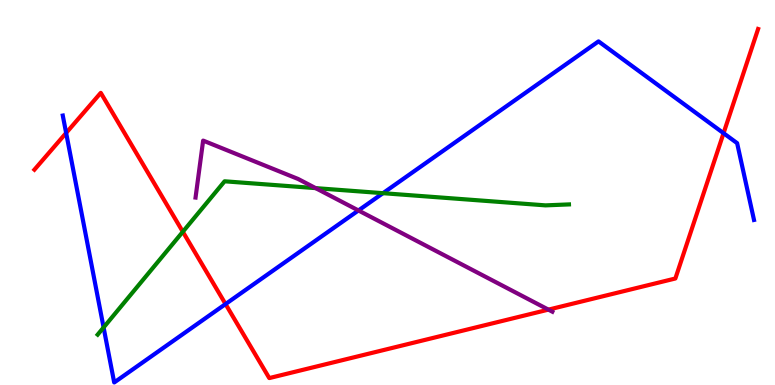[{'lines': ['blue', 'red'], 'intersections': [{'x': 0.853, 'y': 6.55}, {'x': 2.91, 'y': 2.1}, {'x': 9.34, 'y': 6.54}]}, {'lines': ['green', 'red'], 'intersections': [{'x': 2.36, 'y': 3.98}]}, {'lines': ['purple', 'red'], 'intersections': [{'x': 7.08, 'y': 1.96}]}, {'lines': ['blue', 'green'], 'intersections': [{'x': 1.34, 'y': 1.49}, {'x': 4.94, 'y': 4.98}]}, {'lines': ['blue', 'purple'], 'intersections': [{'x': 4.62, 'y': 4.53}]}, {'lines': ['green', 'purple'], 'intersections': [{'x': 4.07, 'y': 5.11}]}]